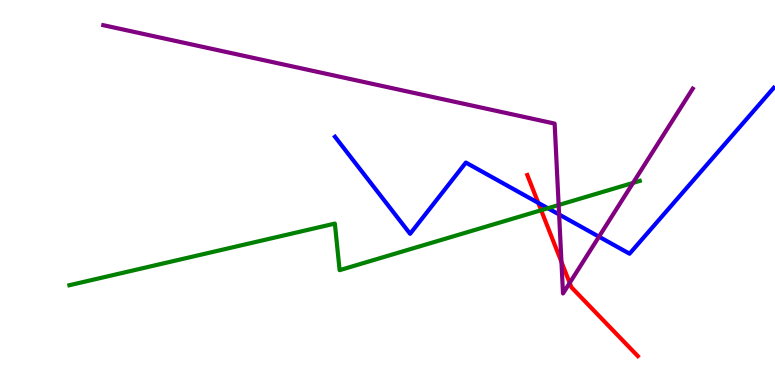[{'lines': ['blue', 'red'], 'intersections': [{'x': 6.95, 'y': 4.73}]}, {'lines': ['green', 'red'], 'intersections': [{'x': 6.98, 'y': 4.54}]}, {'lines': ['purple', 'red'], 'intersections': [{'x': 7.24, 'y': 3.2}, {'x': 7.35, 'y': 2.65}]}, {'lines': ['blue', 'green'], 'intersections': [{'x': 7.07, 'y': 4.59}]}, {'lines': ['blue', 'purple'], 'intersections': [{'x': 7.21, 'y': 4.43}, {'x': 7.73, 'y': 3.85}]}, {'lines': ['green', 'purple'], 'intersections': [{'x': 7.21, 'y': 4.67}, {'x': 8.17, 'y': 5.25}]}]